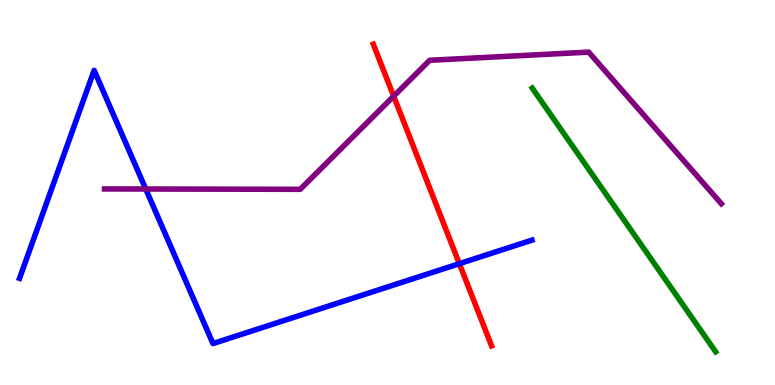[{'lines': ['blue', 'red'], 'intersections': [{'x': 5.93, 'y': 3.15}]}, {'lines': ['green', 'red'], 'intersections': []}, {'lines': ['purple', 'red'], 'intersections': [{'x': 5.08, 'y': 7.5}]}, {'lines': ['blue', 'green'], 'intersections': []}, {'lines': ['blue', 'purple'], 'intersections': [{'x': 1.88, 'y': 5.09}]}, {'lines': ['green', 'purple'], 'intersections': []}]